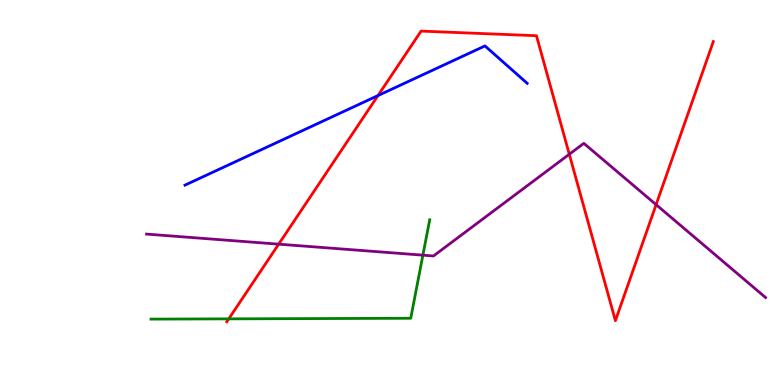[{'lines': ['blue', 'red'], 'intersections': [{'x': 4.88, 'y': 7.52}]}, {'lines': ['green', 'red'], 'intersections': [{'x': 2.95, 'y': 1.72}]}, {'lines': ['purple', 'red'], 'intersections': [{'x': 3.6, 'y': 3.66}, {'x': 7.35, 'y': 5.99}, {'x': 8.47, 'y': 4.68}]}, {'lines': ['blue', 'green'], 'intersections': []}, {'lines': ['blue', 'purple'], 'intersections': []}, {'lines': ['green', 'purple'], 'intersections': [{'x': 5.46, 'y': 3.37}]}]